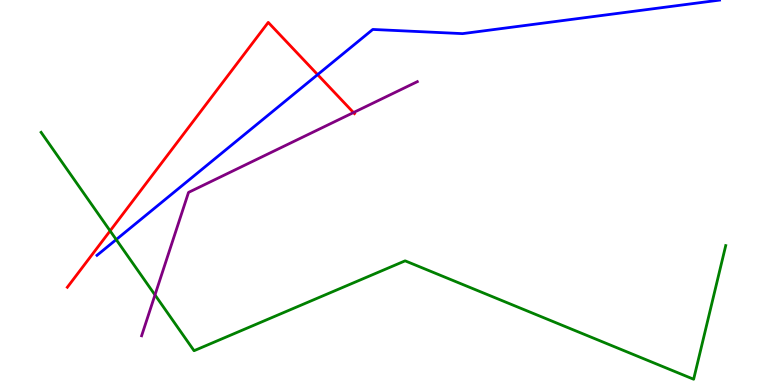[{'lines': ['blue', 'red'], 'intersections': [{'x': 4.1, 'y': 8.06}]}, {'lines': ['green', 'red'], 'intersections': [{'x': 1.42, 'y': 4.0}]}, {'lines': ['purple', 'red'], 'intersections': [{'x': 4.56, 'y': 7.08}]}, {'lines': ['blue', 'green'], 'intersections': [{'x': 1.5, 'y': 3.78}]}, {'lines': ['blue', 'purple'], 'intersections': []}, {'lines': ['green', 'purple'], 'intersections': [{'x': 2.0, 'y': 2.34}]}]